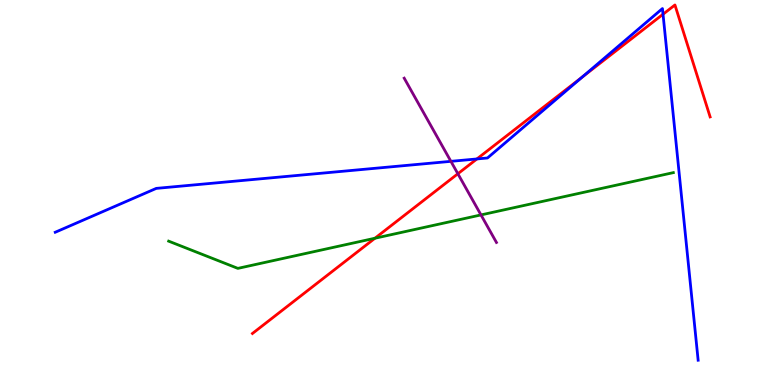[{'lines': ['blue', 'red'], 'intersections': [{'x': 6.15, 'y': 5.87}, {'x': 7.51, 'y': 8.0}, {'x': 8.56, 'y': 9.63}]}, {'lines': ['green', 'red'], 'intersections': [{'x': 4.84, 'y': 3.81}]}, {'lines': ['purple', 'red'], 'intersections': [{'x': 5.91, 'y': 5.49}]}, {'lines': ['blue', 'green'], 'intersections': []}, {'lines': ['blue', 'purple'], 'intersections': [{'x': 5.82, 'y': 5.81}]}, {'lines': ['green', 'purple'], 'intersections': [{'x': 6.21, 'y': 4.42}]}]